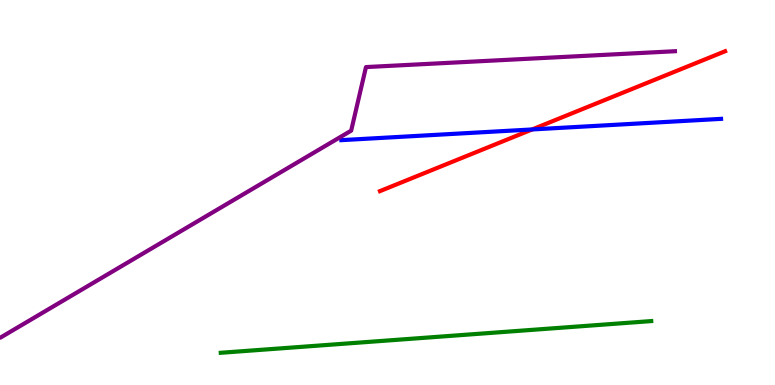[{'lines': ['blue', 'red'], 'intersections': [{'x': 6.87, 'y': 6.64}]}, {'lines': ['green', 'red'], 'intersections': []}, {'lines': ['purple', 'red'], 'intersections': []}, {'lines': ['blue', 'green'], 'intersections': []}, {'lines': ['blue', 'purple'], 'intersections': []}, {'lines': ['green', 'purple'], 'intersections': []}]